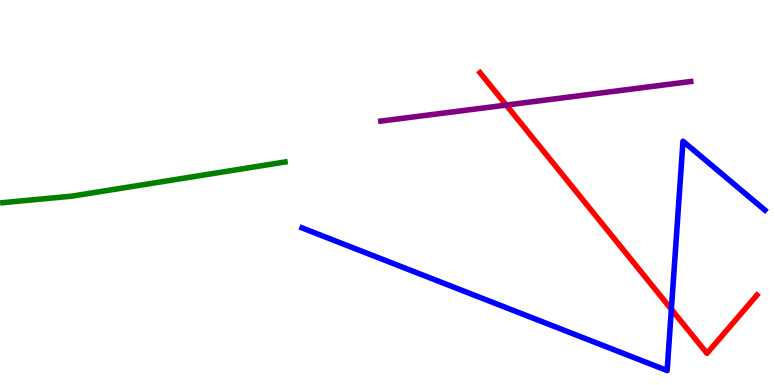[{'lines': ['blue', 'red'], 'intersections': [{'x': 8.66, 'y': 1.97}]}, {'lines': ['green', 'red'], 'intersections': []}, {'lines': ['purple', 'red'], 'intersections': [{'x': 6.53, 'y': 7.27}]}, {'lines': ['blue', 'green'], 'intersections': []}, {'lines': ['blue', 'purple'], 'intersections': []}, {'lines': ['green', 'purple'], 'intersections': []}]